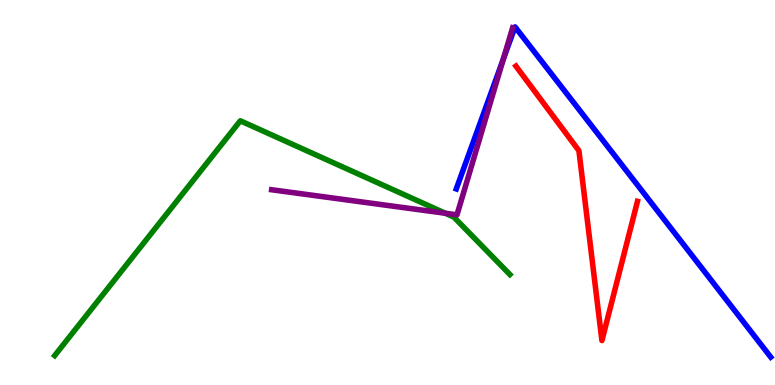[{'lines': ['blue', 'red'], 'intersections': []}, {'lines': ['green', 'red'], 'intersections': []}, {'lines': ['purple', 'red'], 'intersections': []}, {'lines': ['blue', 'green'], 'intersections': []}, {'lines': ['blue', 'purple'], 'intersections': [{'x': 6.49, 'y': 8.46}]}, {'lines': ['green', 'purple'], 'intersections': [{'x': 5.75, 'y': 4.46}]}]